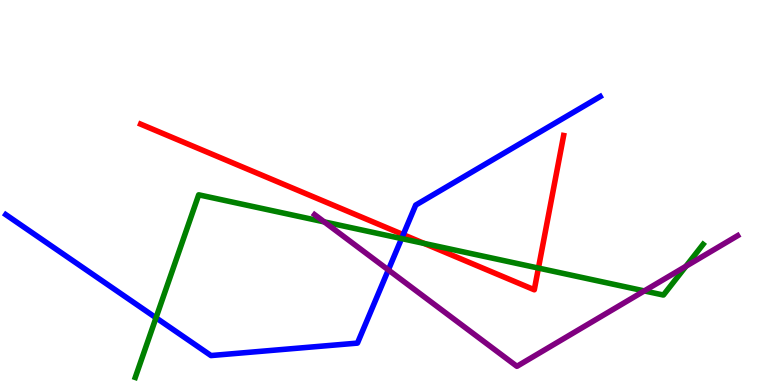[{'lines': ['blue', 'red'], 'intersections': [{'x': 5.2, 'y': 3.91}]}, {'lines': ['green', 'red'], 'intersections': [{'x': 5.47, 'y': 3.68}, {'x': 6.95, 'y': 3.04}]}, {'lines': ['purple', 'red'], 'intersections': []}, {'lines': ['blue', 'green'], 'intersections': [{'x': 2.01, 'y': 1.75}, {'x': 5.18, 'y': 3.8}]}, {'lines': ['blue', 'purple'], 'intersections': [{'x': 5.01, 'y': 2.99}]}, {'lines': ['green', 'purple'], 'intersections': [{'x': 4.18, 'y': 4.24}, {'x': 8.31, 'y': 2.44}, {'x': 8.85, 'y': 3.08}]}]